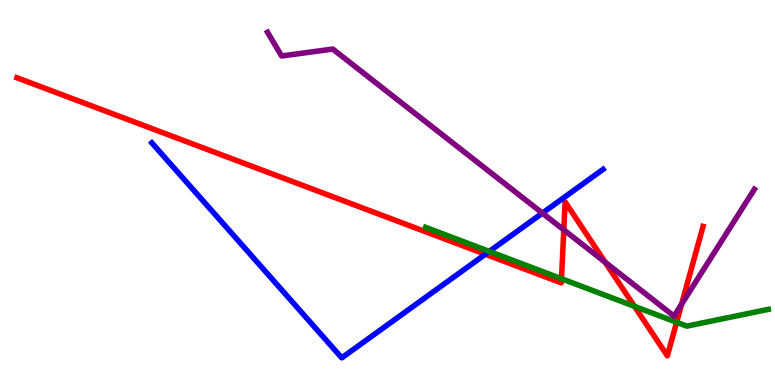[{'lines': ['blue', 'red'], 'intersections': [{'x': 6.26, 'y': 3.4}]}, {'lines': ['green', 'red'], 'intersections': [{'x': 7.25, 'y': 2.76}, {'x': 8.19, 'y': 2.04}, {'x': 8.73, 'y': 1.63}]}, {'lines': ['purple', 'red'], 'intersections': [{'x': 7.27, 'y': 4.03}, {'x': 7.81, 'y': 3.19}, {'x': 8.8, 'y': 2.1}]}, {'lines': ['blue', 'green'], 'intersections': [{'x': 6.31, 'y': 3.47}]}, {'lines': ['blue', 'purple'], 'intersections': [{'x': 7.0, 'y': 4.46}]}, {'lines': ['green', 'purple'], 'intersections': []}]